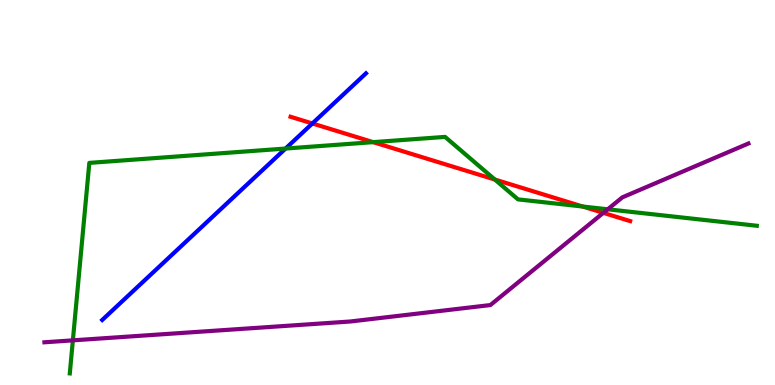[{'lines': ['blue', 'red'], 'intersections': [{'x': 4.03, 'y': 6.79}]}, {'lines': ['green', 'red'], 'intersections': [{'x': 4.82, 'y': 6.31}, {'x': 6.39, 'y': 5.34}, {'x': 7.52, 'y': 4.64}]}, {'lines': ['purple', 'red'], 'intersections': [{'x': 7.79, 'y': 4.47}]}, {'lines': ['blue', 'green'], 'intersections': [{'x': 3.68, 'y': 6.14}]}, {'lines': ['blue', 'purple'], 'intersections': []}, {'lines': ['green', 'purple'], 'intersections': [{'x': 0.94, 'y': 1.16}, {'x': 7.84, 'y': 4.56}]}]